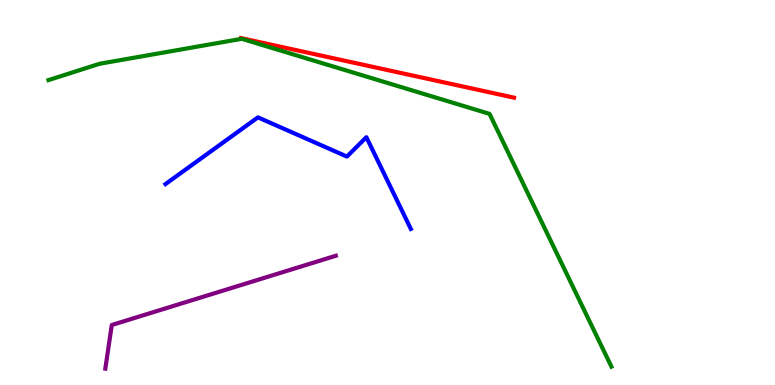[{'lines': ['blue', 'red'], 'intersections': []}, {'lines': ['green', 'red'], 'intersections': []}, {'lines': ['purple', 'red'], 'intersections': []}, {'lines': ['blue', 'green'], 'intersections': []}, {'lines': ['blue', 'purple'], 'intersections': []}, {'lines': ['green', 'purple'], 'intersections': []}]